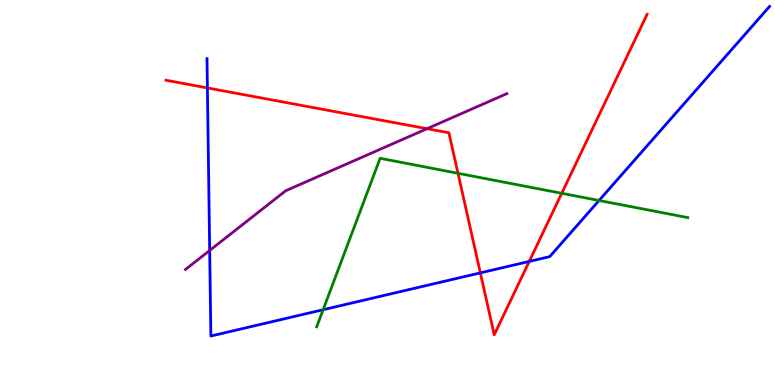[{'lines': ['blue', 'red'], 'intersections': [{'x': 2.68, 'y': 7.72}, {'x': 6.2, 'y': 2.91}, {'x': 6.83, 'y': 3.21}]}, {'lines': ['green', 'red'], 'intersections': [{'x': 5.91, 'y': 5.5}, {'x': 7.25, 'y': 4.98}]}, {'lines': ['purple', 'red'], 'intersections': [{'x': 5.51, 'y': 6.66}]}, {'lines': ['blue', 'green'], 'intersections': [{'x': 4.17, 'y': 1.96}, {'x': 7.73, 'y': 4.79}]}, {'lines': ['blue', 'purple'], 'intersections': [{'x': 2.71, 'y': 3.49}]}, {'lines': ['green', 'purple'], 'intersections': []}]